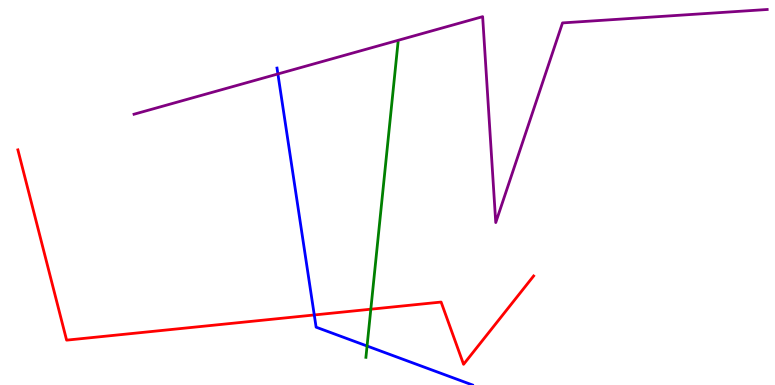[{'lines': ['blue', 'red'], 'intersections': [{'x': 4.06, 'y': 1.82}]}, {'lines': ['green', 'red'], 'intersections': [{'x': 4.78, 'y': 1.97}]}, {'lines': ['purple', 'red'], 'intersections': []}, {'lines': ['blue', 'green'], 'intersections': [{'x': 4.74, 'y': 1.01}]}, {'lines': ['blue', 'purple'], 'intersections': [{'x': 3.59, 'y': 8.08}]}, {'lines': ['green', 'purple'], 'intersections': []}]